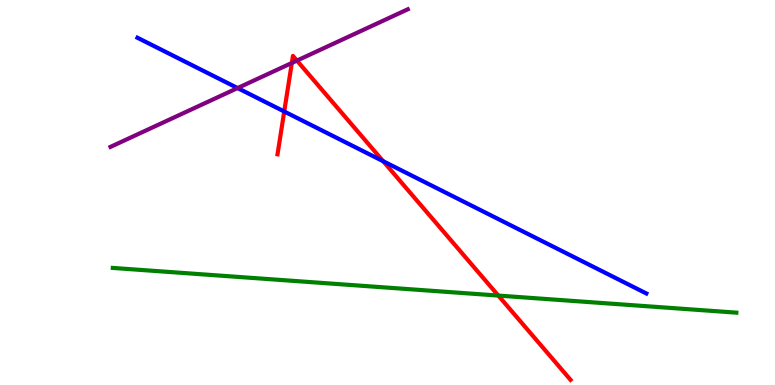[{'lines': ['blue', 'red'], 'intersections': [{'x': 3.67, 'y': 7.1}, {'x': 4.94, 'y': 5.81}]}, {'lines': ['green', 'red'], 'intersections': [{'x': 6.43, 'y': 2.32}]}, {'lines': ['purple', 'red'], 'intersections': [{'x': 3.77, 'y': 8.36}, {'x': 3.83, 'y': 8.43}]}, {'lines': ['blue', 'green'], 'intersections': []}, {'lines': ['blue', 'purple'], 'intersections': [{'x': 3.07, 'y': 7.71}]}, {'lines': ['green', 'purple'], 'intersections': []}]